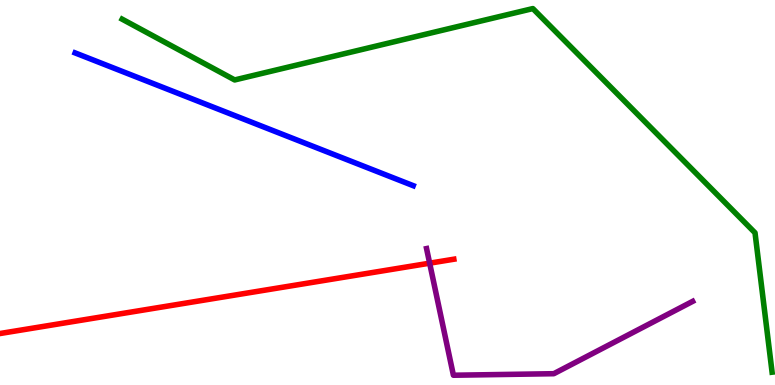[{'lines': ['blue', 'red'], 'intersections': []}, {'lines': ['green', 'red'], 'intersections': []}, {'lines': ['purple', 'red'], 'intersections': [{'x': 5.54, 'y': 3.16}]}, {'lines': ['blue', 'green'], 'intersections': []}, {'lines': ['blue', 'purple'], 'intersections': []}, {'lines': ['green', 'purple'], 'intersections': []}]